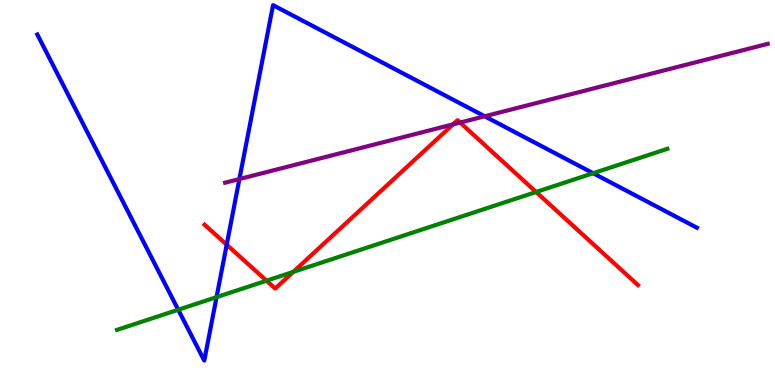[{'lines': ['blue', 'red'], 'intersections': [{'x': 2.93, 'y': 3.64}]}, {'lines': ['green', 'red'], 'intersections': [{'x': 3.44, 'y': 2.71}, {'x': 3.78, 'y': 2.94}, {'x': 6.92, 'y': 5.01}]}, {'lines': ['purple', 'red'], 'intersections': [{'x': 5.85, 'y': 6.77}, {'x': 5.94, 'y': 6.82}]}, {'lines': ['blue', 'green'], 'intersections': [{'x': 2.3, 'y': 1.95}, {'x': 2.79, 'y': 2.28}, {'x': 7.65, 'y': 5.5}]}, {'lines': ['blue', 'purple'], 'intersections': [{'x': 3.09, 'y': 5.35}, {'x': 6.25, 'y': 6.98}]}, {'lines': ['green', 'purple'], 'intersections': []}]